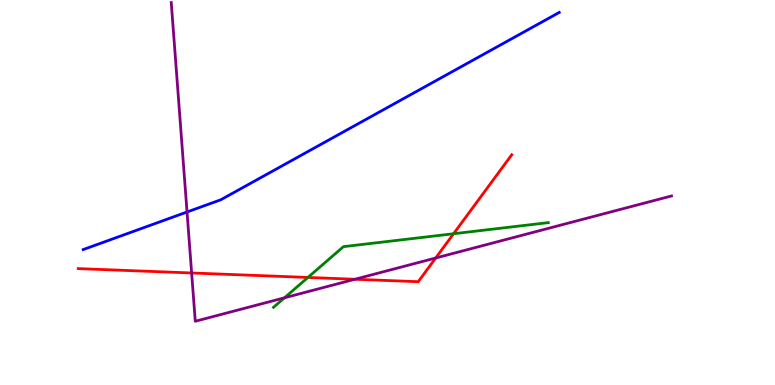[{'lines': ['blue', 'red'], 'intersections': []}, {'lines': ['green', 'red'], 'intersections': [{'x': 3.97, 'y': 2.79}, {'x': 5.85, 'y': 3.93}]}, {'lines': ['purple', 'red'], 'intersections': [{'x': 2.47, 'y': 2.91}, {'x': 4.58, 'y': 2.75}, {'x': 5.62, 'y': 3.3}]}, {'lines': ['blue', 'green'], 'intersections': []}, {'lines': ['blue', 'purple'], 'intersections': [{'x': 2.41, 'y': 4.49}]}, {'lines': ['green', 'purple'], 'intersections': [{'x': 3.67, 'y': 2.27}]}]